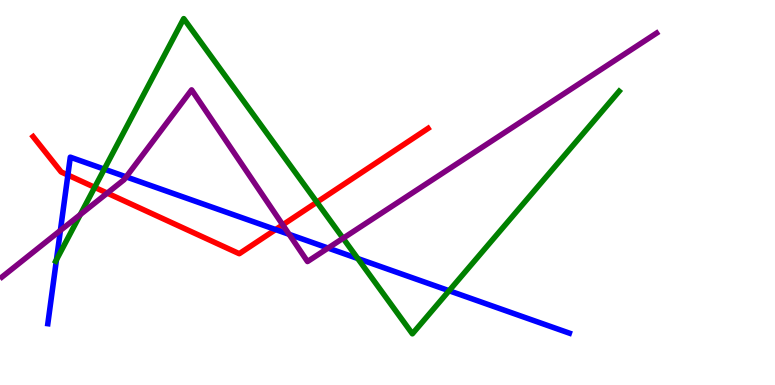[{'lines': ['blue', 'red'], 'intersections': [{'x': 0.876, 'y': 5.45}, {'x': 3.56, 'y': 4.04}]}, {'lines': ['green', 'red'], 'intersections': [{'x': 1.22, 'y': 5.13}, {'x': 4.09, 'y': 4.75}]}, {'lines': ['purple', 'red'], 'intersections': [{'x': 1.38, 'y': 4.98}, {'x': 3.65, 'y': 4.16}]}, {'lines': ['blue', 'green'], 'intersections': [{'x': 0.728, 'y': 3.25}, {'x': 1.35, 'y': 5.61}, {'x': 4.62, 'y': 3.28}, {'x': 5.79, 'y': 2.45}]}, {'lines': ['blue', 'purple'], 'intersections': [{'x': 0.779, 'y': 4.01}, {'x': 1.63, 'y': 5.41}, {'x': 3.73, 'y': 3.91}, {'x': 4.23, 'y': 3.56}]}, {'lines': ['green', 'purple'], 'intersections': [{'x': 1.04, 'y': 4.43}, {'x': 4.43, 'y': 3.81}]}]